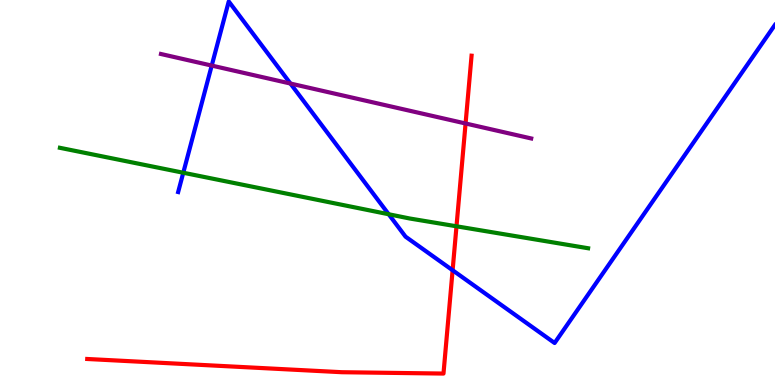[{'lines': ['blue', 'red'], 'intersections': [{'x': 5.84, 'y': 2.98}]}, {'lines': ['green', 'red'], 'intersections': [{'x': 5.89, 'y': 4.12}]}, {'lines': ['purple', 'red'], 'intersections': [{'x': 6.01, 'y': 6.79}]}, {'lines': ['blue', 'green'], 'intersections': [{'x': 2.36, 'y': 5.51}, {'x': 5.02, 'y': 4.44}]}, {'lines': ['blue', 'purple'], 'intersections': [{'x': 2.73, 'y': 8.3}, {'x': 3.75, 'y': 7.83}]}, {'lines': ['green', 'purple'], 'intersections': []}]